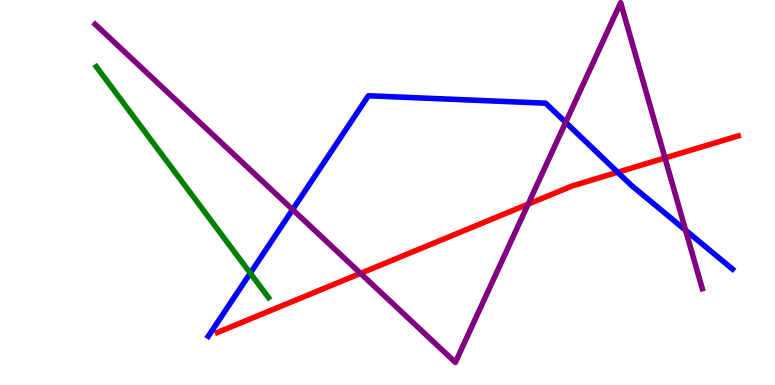[{'lines': ['blue', 'red'], 'intersections': [{'x': 7.97, 'y': 5.53}]}, {'lines': ['green', 'red'], 'intersections': []}, {'lines': ['purple', 'red'], 'intersections': [{'x': 4.65, 'y': 2.9}, {'x': 6.81, 'y': 4.7}, {'x': 8.58, 'y': 5.9}]}, {'lines': ['blue', 'green'], 'intersections': [{'x': 3.23, 'y': 2.9}]}, {'lines': ['blue', 'purple'], 'intersections': [{'x': 3.78, 'y': 4.56}, {'x': 7.3, 'y': 6.82}, {'x': 8.85, 'y': 4.02}]}, {'lines': ['green', 'purple'], 'intersections': []}]